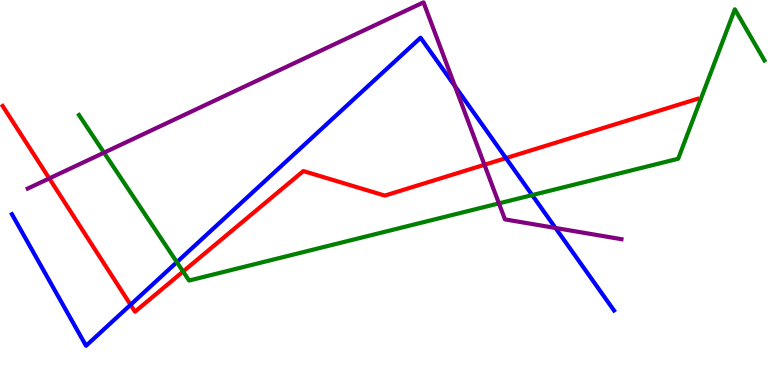[{'lines': ['blue', 'red'], 'intersections': [{'x': 1.68, 'y': 2.08}, {'x': 6.53, 'y': 5.89}]}, {'lines': ['green', 'red'], 'intersections': [{'x': 2.36, 'y': 2.95}]}, {'lines': ['purple', 'red'], 'intersections': [{'x': 0.636, 'y': 5.37}, {'x': 6.25, 'y': 5.72}]}, {'lines': ['blue', 'green'], 'intersections': [{'x': 2.28, 'y': 3.19}, {'x': 6.87, 'y': 4.93}]}, {'lines': ['blue', 'purple'], 'intersections': [{'x': 5.87, 'y': 7.76}, {'x': 7.17, 'y': 4.08}]}, {'lines': ['green', 'purple'], 'intersections': [{'x': 1.34, 'y': 6.03}, {'x': 6.44, 'y': 4.72}]}]